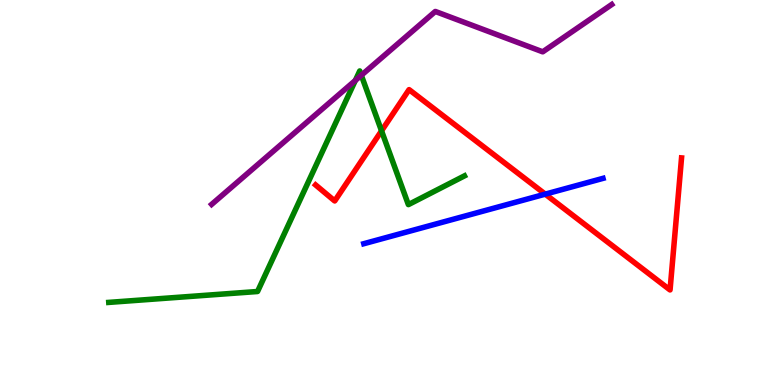[{'lines': ['blue', 'red'], 'intersections': [{'x': 7.04, 'y': 4.96}]}, {'lines': ['green', 'red'], 'intersections': [{'x': 4.92, 'y': 6.6}]}, {'lines': ['purple', 'red'], 'intersections': []}, {'lines': ['blue', 'green'], 'intersections': []}, {'lines': ['blue', 'purple'], 'intersections': []}, {'lines': ['green', 'purple'], 'intersections': [{'x': 4.59, 'y': 7.91}, {'x': 4.66, 'y': 8.04}]}]